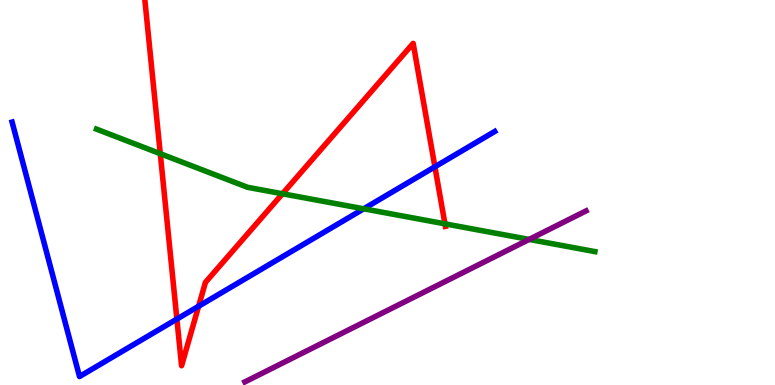[{'lines': ['blue', 'red'], 'intersections': [{'x': 2.28, 'y': 1.71}, {'x': 2.56, 'y': 2.05}, {'x': 5.61, 'y': 5.67}]}, {'lines': ['green', 'red'], 'intersections': [{'x': 2.07, 'y': 6.01}, {'x': 3.64, 'y': 4.97}, {'x': 5.74, 'y': 4.19}]}, {'lines': ['purple', 'red'], 'intersections': []}, {'lines': ['blue', 'green'], 'intersections': [{'x': 4.69, 'y': 4.58}]}, {'lines': ['blue', 'purple'], 'intersections': []}, {'lines': ['green', 'purple'], 'intersections': [{'x': 6.83, 'y': 3.78}]}]